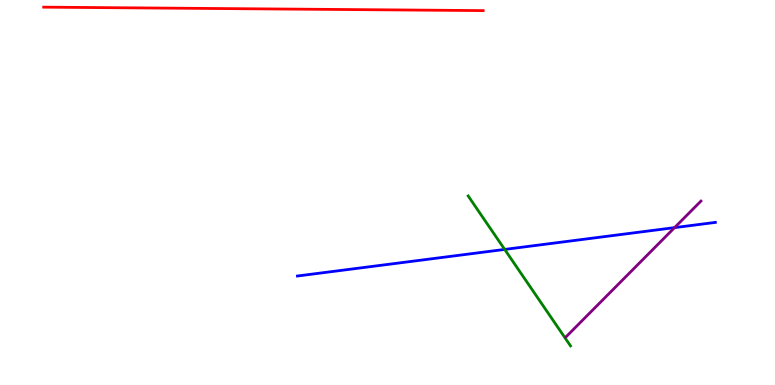[{'lines': ['blue', 'red'], 'intersections': []}, {'lines': ['green', 'red'], 'intersections': []}, {'lines': ['purple', 'red'], 'intersections': []}, {'lines': ['blue', 'green'], 'intersections': [{'x': 6.51, 'y': 3.52}]}, {'lines': ['blue', 'purple'], 'intersections': [{'x': 8.7, 'y': 4.09}]}, {'lines': ['green', 'purple'], 'intersections': []}]